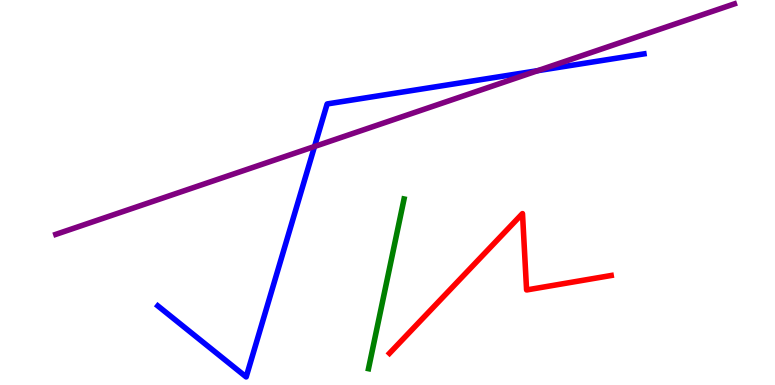[{'lines': ['blue', 'red'], 'intersections': []}, {'lines': ['green', 'red'], 'intersections': []}, {'lines': ['purple', 'red'], 'intersections': []}, {'lines': ['blue', 'green'], 'intersections': []}, {'lines': ['blue', 'purple'], 'intersections': [{'x': 4.06, 'y': 6.2}, {'x': 6.94, 'y': 8.16}]}, {'lines': ['green', 'purple'], 'intersections': []}]